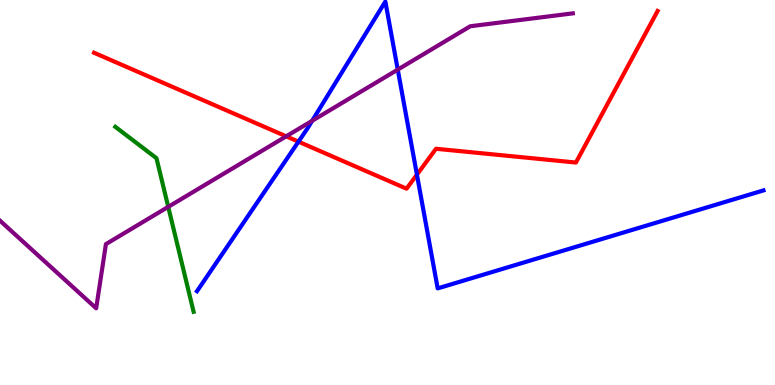[{'lines': ['blue', 'red'], 'intersections': [{'x': 3.85, 'y': 6.32}, {'x': 5.38, 'y': 5.46}]}, {'lines': ['green', 'red'], 'intersections': []}, {'lines': ['purple', 'red'], 'intersections': [{'x': 3.69, 'y': 6.46}]}, {'lines': ['blue', 'green'], 'intersections': []}, {'lines': ['blue', 'purple'], 'intersections': [{'x': 4.03, 'y': 6.86}, {'x': 5.13, 'y': 8.19}]}, {'lines': ['green', 'purple'], 'intersections': [{'x': 2.17, 'y': 4.63}]}]